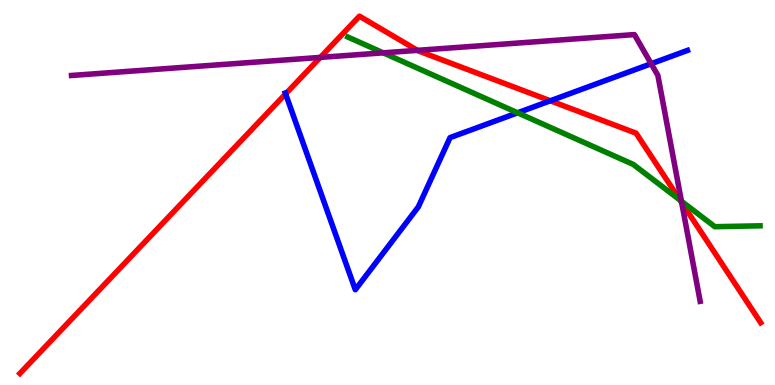[{'lines': ['blue', 'red'], 'intersections': [{'x': 3.69, 'y': 7.56}, {'x': 7.1, 'y': 7.38}]}, {'lines': ['green', 'red'], 'intersections': [{'x': 8.78, 'y': 4.8}]}, {'lines': ['purple', 'red'], 'intersections': [{'x': 4.13, 'y': 8.51}, {'x': 5.39, 'y': 8.69}, {'x': 8.8, 'y': 4.74}]}, {'lines': ['blue', 'green'], 'intersections': [{'x': 6.68, 'y': 7.07}]}, {'lines': ['blue', 'purple'], 'intersections': [{'x': 8.4, 'y': 8.34}]}, {'lines': ['green', 'purple'], 'intersections': [{'x': 4.94, 'y': 8.63}, {'x': 8.79, 'y': 4.77}]}]